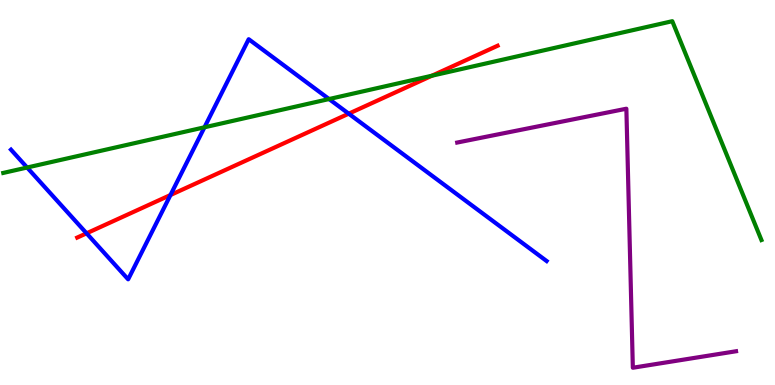[{'lines': ['blue', 'red'], 'intersections': [{'x': 1.12, 'y': 3.94}, {'x': 2.2, 'y': 4.93}, {'x': 4.5, 'y': 7.05}]}, {'lines': ['green', 'red'], 'intersections': [{'x': 5.57, 'y': 8.03}]}, {'lines': ['purple', 'red'], 'intersections': []}, {'lines': ['blue', 'green'], 'intersections': [{'x': 0.35, 'y': 5.65}, {'x': 2.64, 'y': 6.69}, {'x': 4.25, 'y': 7.43}]}, {'lines': ['blue', 'purple'], 'intersections': []}, {'lines': ['green', 'purple'], 'intersections': []}]